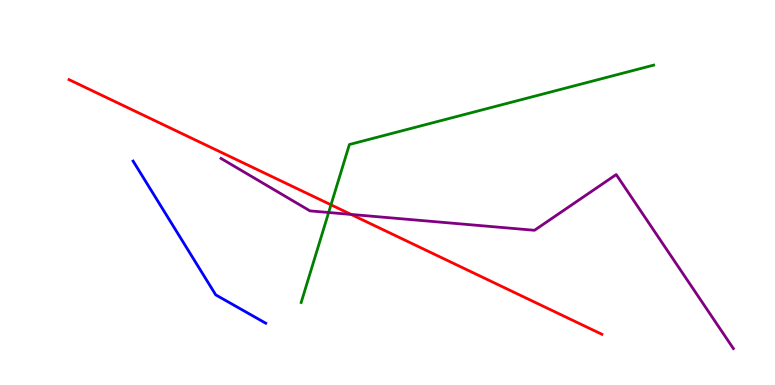[{'lines': ['blue', 'red'], 'intersections': []}, {'lines': ['green', 'red'], 'intersections': [{'x': 4.27, 'y': 4.68}]}, {'lines': ['purple', 'red'], 'intersections': [{'x': 4.53, 'y': 4.43}]}, {'lines': ['blue', 'green'], 'intersections': []}, {'lines': ['blue', 'purple'], 'intersections': []}, {'lines': ['green', 'purple'], 'intersections': [{'x': 4.24, 'y': 4.48}]}]